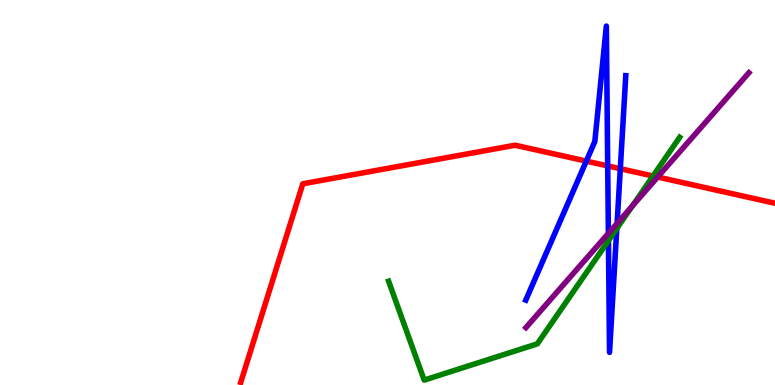[{'lines': ['blue', 'red'], 'intersections': [{'x': 7.57, 'y': 5.82}, {'x': 7.84, 'y': 5.69}, {'x': 8.0, 'y': 5.62}]}, {'lines': ['green', 'red'], 'intersections': [{'x': 8.43, 'y': 5.43}]}, {'lines': ['purple', 'red'], 'intersections': [{'x': 8.49, 'y': 5.4}]}, {'lines': ['blue', 'green'], 'intersections': [{'x': 7.85, 'y': 3.75}, {'x': 7.96, 'y': 4.06}]}, {'lines': ['blue', 'purple'], 'intersections': [{'x': 7.85, 'y': 3.94}, {'x': 7.96, 'y': 4.2}]}, {'lines': ['green', 'purple'], 'intersections': [{'x': 8.16, 'y': 4.65}]}]